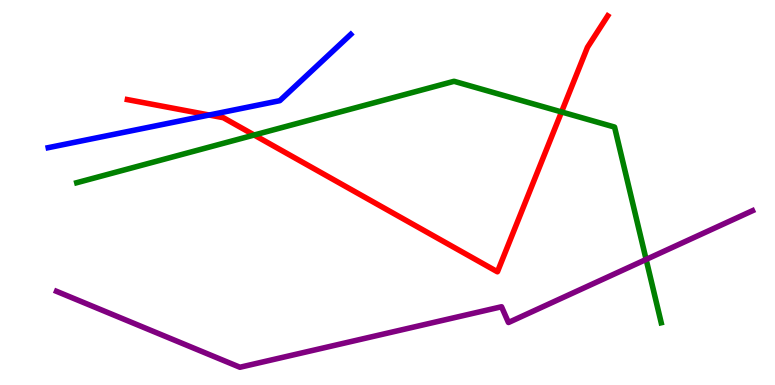[{'lines': ['blue', 'red'], 'intersections': [{'x': 2.7, 'y': 7.01}]}, {'lines': ['green', 'red'], 'intersections': [{'x': 3.28, 'y': 6.49}, {'x': 7.25, 'y': 7.09}]}, {'lines': ['purple', 'red'], 'intersections': []}, {'lines': ['blue', 'green'], 'intersections': []}, {'lines': ['blue', 'purple'], 'intersections': []}, {'lines': ['green', 'purple'], 'intersections': [{'x': 8.34, 'y': 3.26}]}]